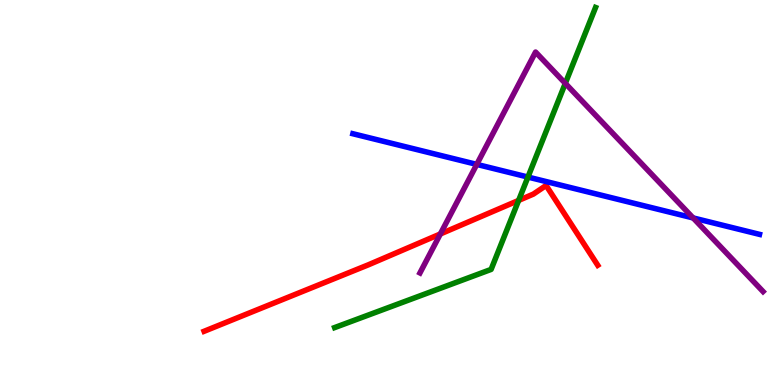[{'lines': ['blue', 'red'], 'intersections': []}, {'lines': ['green', 'red'], 'intersections': [{'x': 6.69, 'y': 4.79}]}, {'lines': ['purple', 'red'], 'intersections': [{'x': 5.68, 'y': 3.92}]}, {'lines': ['blue', 'green'], 'intersections': [{'x': 6.81, 'y': 5.4}]}, {'lines': ['blue', 'purple'], 'intersections': [{'x': 6.15, 'y': 5.73}, {'x': 8.94, 'y': 4.34}]}, {'lines': ['green', 'purple'], 'intersections': [{'x': 7.29, 'y': 7.83}]}]